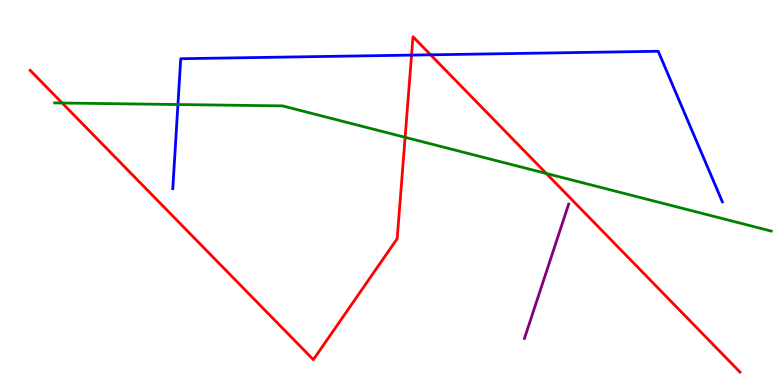[{'lines': ['blue', 'red'], 'intersections': [{'x': 5.31, 'y': 8.57}, {'x': 5.56, 'y': 8.58}]}, {'lines': ['green', 'red'], 'intersections': [{'x': 0.802, 'y': 7.32}, {'x': 5.23, 'y': 6.43}, {'x': 7.05, 'y': 5.49}]}, {'lines': ['purple', 'red'], 'intersections': []}, {'lines': ['blue', 'green'], 'intersections': [{'x': 2.3, 'y': 7.29}]}, {'lines': ['blue', 'purple'], 'intersections': []}, {'lines': ['green', 'purple'], 'intersections': []}]